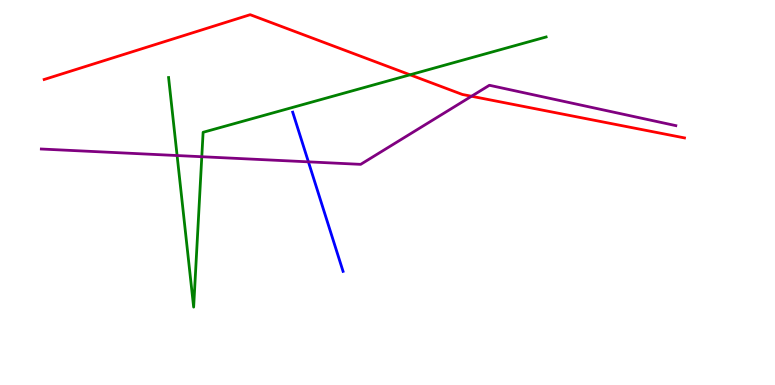[{'lines': ['blue', 'red'], 'intersections': []}, {'lines': ['green', 'red'], 'intersections': [{'x': 5.29, 'y': 8.06}]}, {'lines': ['purple', 'red'], 'intersections': [{'x': 6.08, 'y': 7.5}]}, {'lines': ['blue', 'green'], 'intersections': []}, {'lines': ['blue', 'purple'], 'intersections': [{'x': 3.98, 'y': 5.8}]}, {'lines': ['green', 'purple'], 'intersections': [{'x': 2.29, 'y': 5.96}, {'x': 2.6, 'y': 5.93}]}]